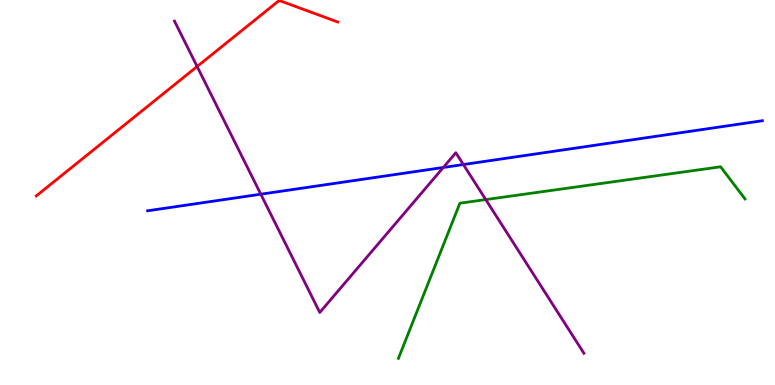[{'lines': ['blue', 'red'], 'intersections': []}, {'lines': ['green', 'red'], 'intersections': []}, {'lines': ['purple', 'red'], 'intersections': [{'x': 2.54, 'y': 8.27}]}, {'lines': ['blue', 'green'], 'intersections': []}, {'lines': ['blue', 'purple'], 'intersections': [{'x': 3.37, 'y': 4.96}, {'x': 5.72, 'y': 5.65}, {'x': 5.98, 'y': 5.73}]}, {'lines': ['green', 'purple'], 'intersections': [{'x': 6.27, 'y': 4.82}]}]